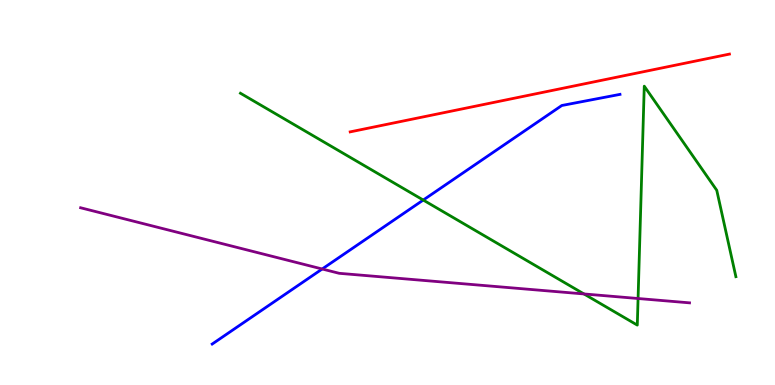[{'lines': ['blue', 'red'], 'intersections': []}, {'lines': ['green', 'red'], 'intersections': []}, {'lines': ['purple', 'red'], 'intersections': []}, {'lines': ['blue', 'green'], 'intersections': [{'x': 5.46, 'y': 4.8}]}, {'lines': ['blue', 'purple'], 'intersections': [{'x': 4.16, 'y': 3.01}]}, {'lines': ['green', 'purple'], 'intersections': [{'x': 7.54, 'y': 2.37}, {'x': 8.23, 'y': 2.25}]}]